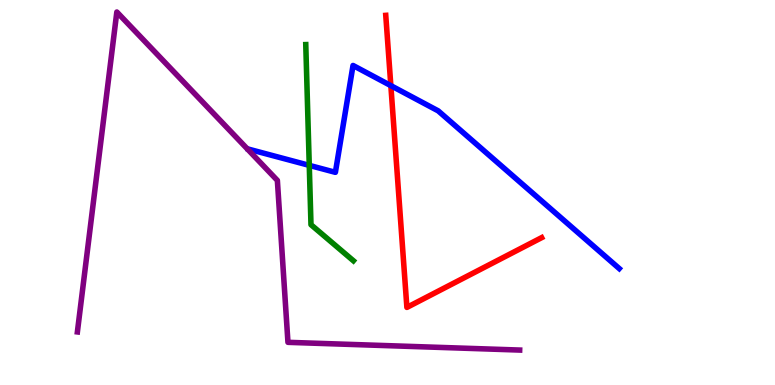[{'lines': ['blue', 'red'], 'intersections': [{'x': 5.04, 'y': 7.78}]}, {'lines': ['green', 'red'], 'intersections': []}, {'lines': ['purple', 'red'], 'intersections': []}, {'lines': ['blue', 'green'], 'intersections': [{'x': 3.99, 'y': 5.7}]}, {'lines': ['blue', 'purple'], 'intersections': []}, {'lines': ['green', 'purple'], 'intersections': []}]